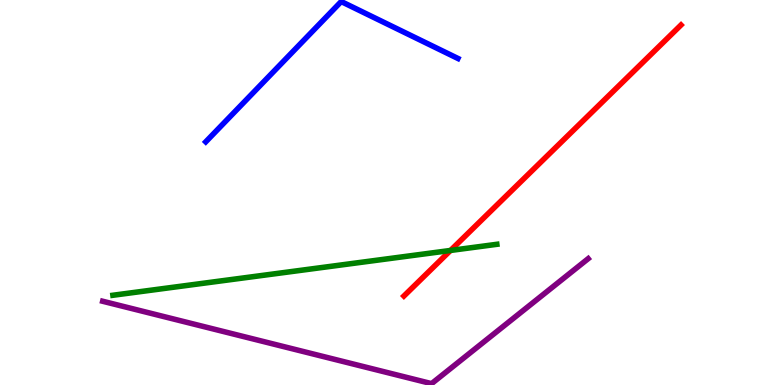[{'lines': ['blue', 'red'], 'intersections': []}, {'lines': ['green', 'red'], 'intersections': [{'x': 5.81, 'y': 3.49}]}, {'lines': ['purple', 'red'], 'intersections': []}, {'lines': ['blue', 'green'], 'intersections': []}, {'lines': ['blue', 'purple'], 'intersections': []}, {'lines': ['green', 'purple'], 'intersections': []}]